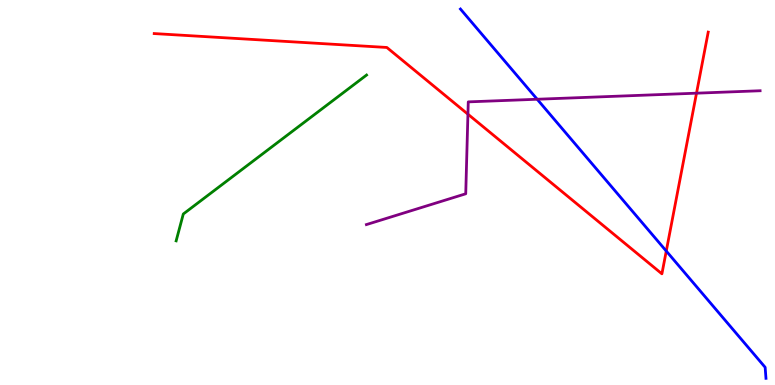[{'lines': ['blue', 'red'], 'intersections': [{'x': 8.6, 'y': 3.48}]}, {'lines': ['green', 'red'], 'intersections': []}, {'lines': ['purple', 'red'], 'intersections': [{'x': 6.04, 'y': 7.03}, {'x': 8.99, 'y': 7.58}]}, {'lines': ['blue', 'green'], 'intersections': []}, {'lines': ['blue', 'purple'], 'intersections': [{'x': 6.93, 'y': 7.42}]}, {'lines': ['green', 'purple'], 'intersections': []}]